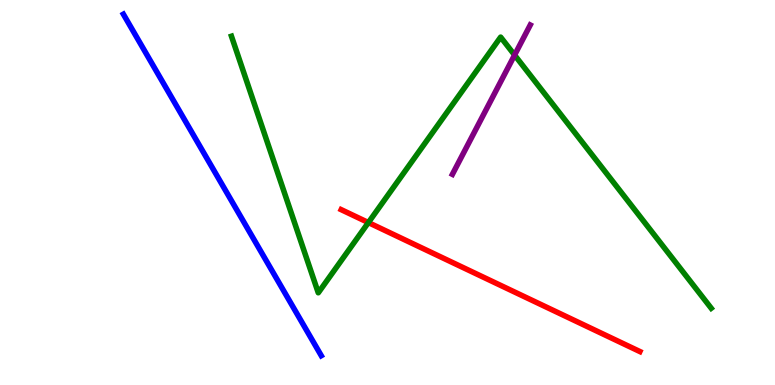[{'lines': ['blue', 'red'], 'intersections': []}, {'lines': ['green', 'red'], 'intersections': [{'x': 4.75, 'y': 4.22}]}, {'lines': ['purple', 'red'], 'intersections': []}, {'lines': ['blue', 'green'], 'intersections': []}, {'lines': ['blue', 'purple'], 'intersections': []}, {'lines': ['green', 'purple'], 'intersections': [{'x': 6.64, 'y': 8.57}]}]